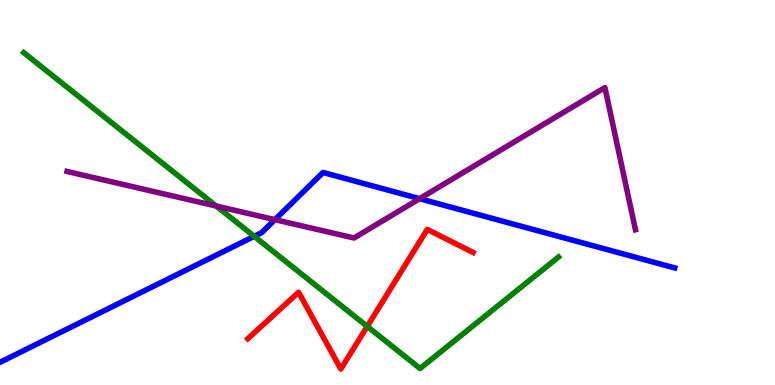[{'lines': ['blue', 'red'], 'intersections': []}, {'lines': ['green', 'red'], 'intersections': [{'x': 4.74, 'y': 1.52}]}, {'lines': ['purple', 'red'], 'intersections': []}, {'lines': ['blue', 'green'], 'intersections': [{'x': 3.28, 'y': 3.86}]}, {'lines': ['blue', 'purple'], 'intersections': [{'x': 3.55, 'y': 4.29}, {'x': 5.41, 'y': 4.84}]}, {'lines': ['green', 'purple'], 'intersections': [{'x': 2.79, 'y': 4.65}]}]